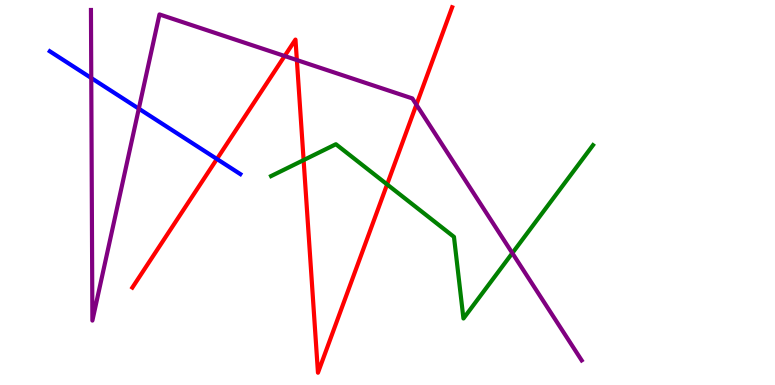[{'lines': ['blue', 'red'], 'intersections': [{'x': 2.8, 'y': 5.87}]}, {'lines': ['green', 'red'], 'intersections': [{'x': 3.92, 'y': 5.84}, {'x': 4.99, 'y': 5.21}]}, {'lines': ['purple', 'red'], 'intersections': [{'x': 3.67, 'y': 8.55}, {'x': 3.83, 'y': 8.44}, {'x': 5.37, 'y': 7.28}]}, {'lines': ['blue', 'green'], 'intersections': []}, {'lines': ['blue', 'purple'], 'intersections': [{'x': 1.18, 'y': 7.97}, {'x': 1.79, 'y': 7.18}]}, {'lines': ['green', 'purple'], 'intersections': [{'x': 6.61, 'y': 3.43}]}]